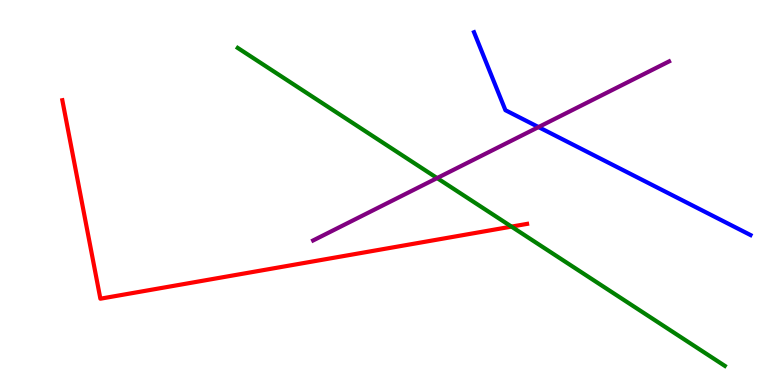[{'lines': ['blue', 'red'], 'intersections': []}, {'lines': ['green', 'red'], 'intersections': [{'x': 6.6, 'y': 4.11}]}, {'lines': ['purple', 'red'], 'intersections': []}, {'lines': ['blue', 'green'], 'intersections': []}, {'lines': ['blue', 'purple'], 'intersections': [{'x': 6.95, 'y': 6.7}]}, {'lines': ['green', 'purple'], 'intersections': [{'x': 5.64, 'y': 5.37}]}]